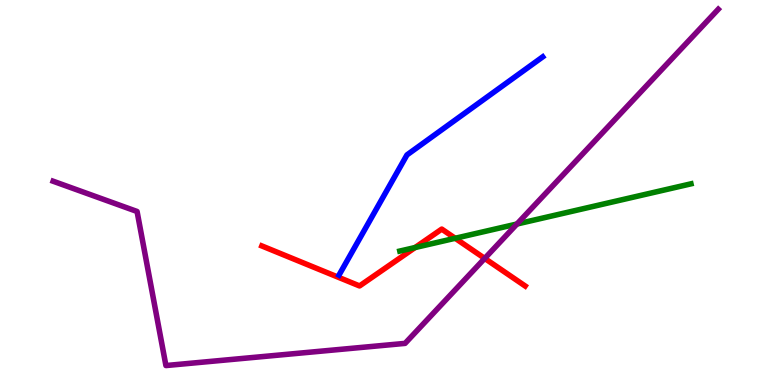[{'lines': ['blue', 'red'], 'intersections': []}, {'lines': ['green', 'red'], 'intersections': [{'x': 5.36, 'y': 3.57}, {'x': 5.87, 'y': 3.81}]}, {'lines': ['purple', 'red'], 'intersections': [{'x': 6.25, 'y': 3.29}]}, {'lines': ['blue', 'green'], 'intersections': []}, {'lines': ['blue', 'purple'], 'intersections': []}, {'lines': ['green', 'purple'], 'intersections': [{'x': 6.67, 'y': 4.18}]}]